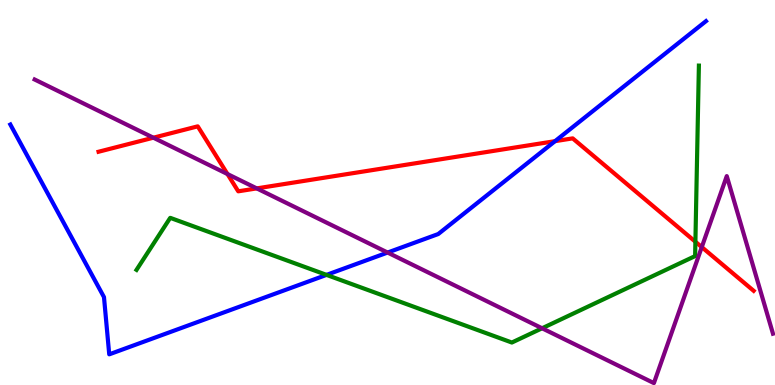[{'lines': ['blue', 'red'], 'intersections': [{'x': 7.16, 'y': 6.33}]}, {'lines': ['green', 'red'], 'intersections': [{'x': 8.97, 'y': 3.72}]}, {'lines': ['purple', 'red'], 'intersections': [{'x': 1.98, 'y': 6.42}, {'x': 2.94, 'y': 5.48}, {'x': 3.31, 'y': 5.11}, {'x': 9.06, 'y': 3.58}]}, {'lines': ['blue', 'green'], 'intersections': [{'x': 4.21, 'y': 2.86}]}, {'lines': ['blue', 'purple'], 'intersections': [{'x': 5.0, 'y': 3.44}]}, {'lines': ['green', 'purple'], 'intersections': [{'x': 6.99, 'y': 1.47}]}]